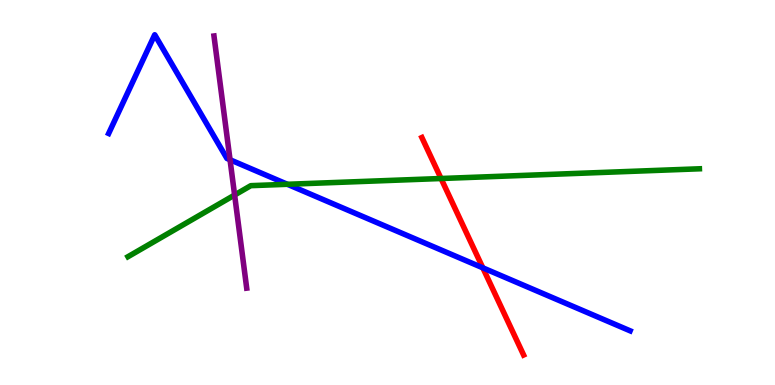[{'lines': ['blue', 'red'], 'intersections': [{'x': 6.23, 'y': 3.04}]}, {'lines': ['green', 'red'], 'intersections': [{'x': 5.69, 'y': 5.36}]}, {'lines': ['purple', 'red'], 'intersections': []}, {'lines': ['blue', 'green'], 'intersections': [{'x': 3.71, 'y': 5.21}]}, {'lines': ['blue', 'purple'], 'intersections': [{'x': 2.97, 'y': 5.85}]}, {'lines': ['green', 'purple'], 'intersections': [{'x': 3.03, 'y': 4.93}]}]